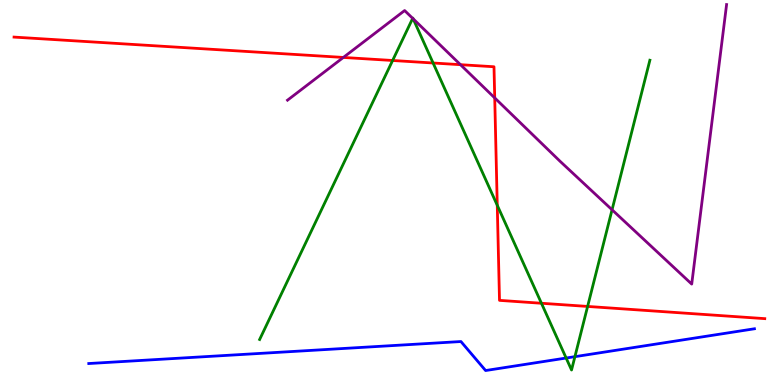[{'lines': ['blue', 'red'], 'intersections': []}, {'lines': ['green', 'red'], 'intersections': [{'x': 5.07, 'y': 8.43}, {'x': 5.59, 'y': 8.36}, {'x': 6.42, 'y': 4.67}, {'x': 6.99, 'y': 2.12}, {'x': 7.58, 'y': 2.04}]}, {'lines': ['purple', 'red'], 'intersections': [{'x': 4.43, 'y': 8.51}, {'x': 5.94, 'y': 8.32}, {'x': 6.38, 'y': 7.46}]}, {'lines': ['blue', 'green'], 'intersections': [{'x': 7.31, 'y': 0.701}, {'x': 7.42, 'y': 0.736}]}, {'lines': ['blue', 'purple'], 'intersections': []}, {'lines': ['green', 'purple'], 'intersections': [{'x': 5.33, 'y': 9.52}, {'x': 5.33, 'y': 9.51}, {'x': 7.9, 'y': 4.55}]}]